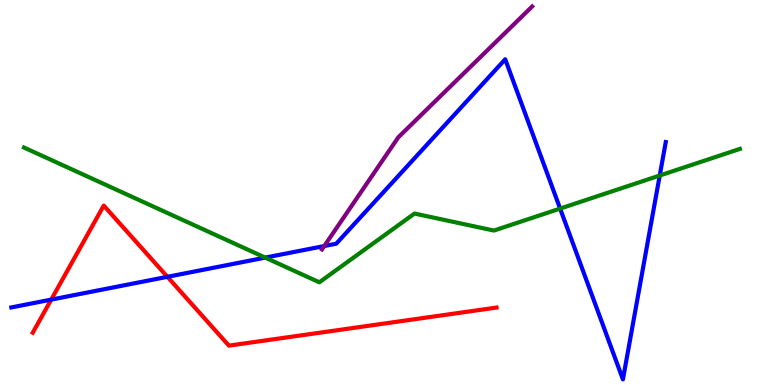[{'lines': ['blue', 'red'], 'intersections': [{'x': 0.661, 'y': 2.22}, {'x': 2.16, 'y': 2.81}]}, {'lines': ['green', 'red'], 'intersections': []}, {'lines': ['purple', 'red'], 'intersections': []}, {'lines': ['blue', 'green'], 'intersections': [{'x': 3.42, 'y': 3.31}, {'x': 7.23, 'y': 4.58}, {'x': 8.51, 'y': 5.44}]}, {'lines': ['blue', 'purple'], 'intersections': [{'x': 4.18, 'y': 3.61}]}, {'lines': ['green', 'purple'], 'intersections': []}]